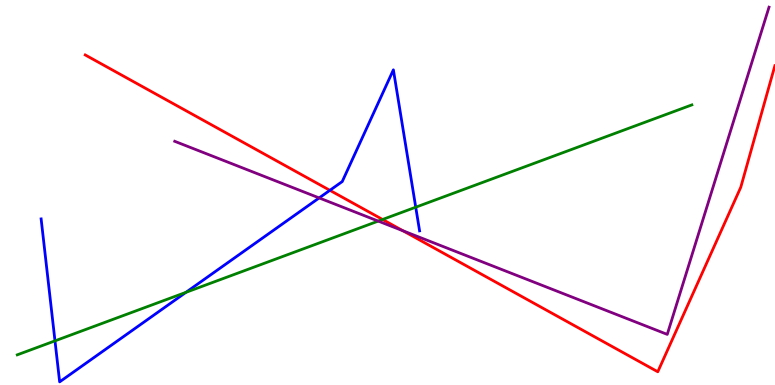[{'lines': ['blue', 'red'], 'intersections': [{'x': 4.26, 'y': 5.06}]}, {'lines': ['green', 'red'], 'intersections': [{'x': 4.94, 'y': 4.3}]}, {'lines': ['purple', 'red'], 'intersections': [{'x': 5.2, 'y': 4.0}]}, {'lines': ['blue', 'green'], 'intersections': [{'x': 0.709, 'y': 1.15}, {'x': 2.4, 'y': 2.41}, {'x': 5.36, 'y': 4.62}]}, {'lines': ['blue', 'purple'], 'intersections': [{'x': 4.12, 'y': 4.86}]}, {'lines': ['green', 'purple'], 'intersections': [{'x': 4.88, 'y': 4.26}]}]